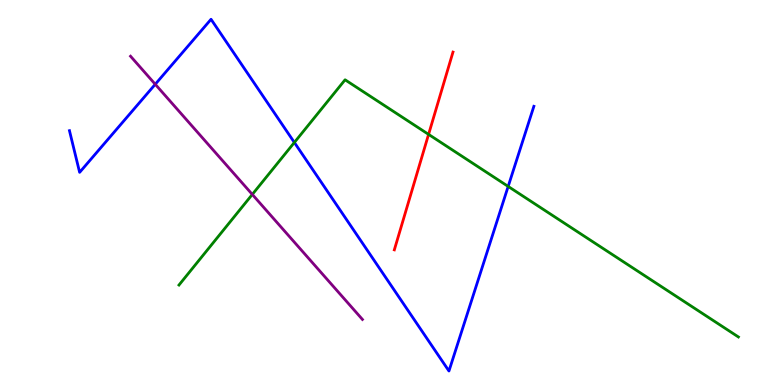[{'lines': ['blue', 'red'], 'intersections': []}, {'lines': ['green', 'red'], 'intersections': [{'x': 5.53, 'y': 6.51}]}, {'lines': ['purple', 'red'], 'intersections': []}, {'lines': ['blue', 'green'], 'intersections': [{'x': 3.8, 'y': 6.3}, {'x': 6.56, 'y': 5.16}]}, {'lines': ['blue', 'purple'], 'intersections': [{'x': 2.0, 'y': 7.81}]}, {'lines': ['green', 'purple'], 'intersections': [{'x': 3.26, 'y': 4.95}]}]